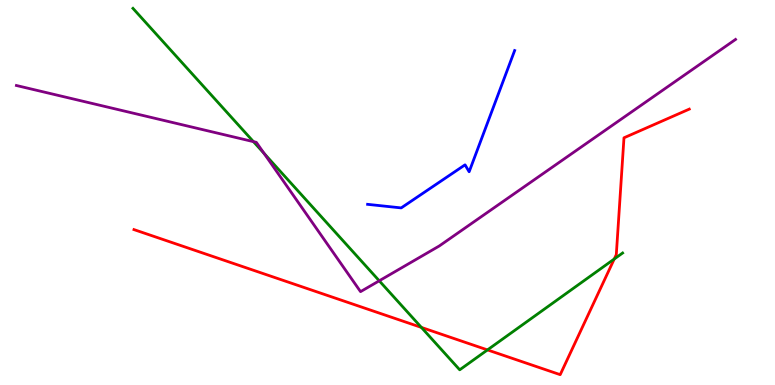[{'lines': ['blue', 'red'], 'intersections': []}, {'lines': ['green', 'red'], 'intersections': [{'x': 5.44, 'y': 1.5}, {'x': 6.29, 'y': 0.911}, {'x': 7.93, 'y': 3.27}]}, {'lines': ['purple', 'red'], 'intersections': []}, {'lines': ['blue', 'green'], 'intersections': []}, {'lines': ['blue', 'purple'], 'intersections': []}, {'lines': ['green', 'purple'], 'intersections': [{'x': 3.27, 'y': 6.32}, {'x': 3.41, 'y': 6.02}, {'x': 4.89, 'y': 2.71}]}]